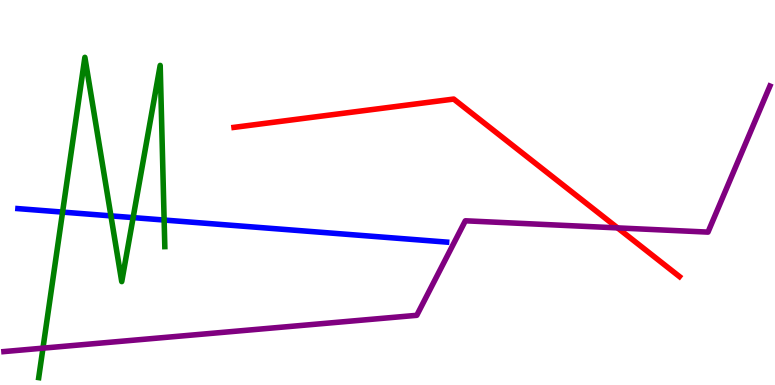[{'lines': ['blue', 'red'], 'intersections': []}, {'lines': ['green', 'red'], 'intersections': []}, {'lines': ['purple', 'red'], 'intersections': [{'x': 7.97, 'y': 4.08}]}, {'lines': ['blue', 'green'], 'intersections': [{'x': 0.807, 'y': 4.49}, {'x': 1.43, 'y': 4.39}, {'x': 1.72, 'y': 4.35}, {'x': 2.12, 'y': 4.28}]}, {'lines': ['blue', 'purple'], 'intersections': []}, {'lines': ['green', 'purple'], 'intersections': [{'x': 0.554, 'y': 0.957}]}]